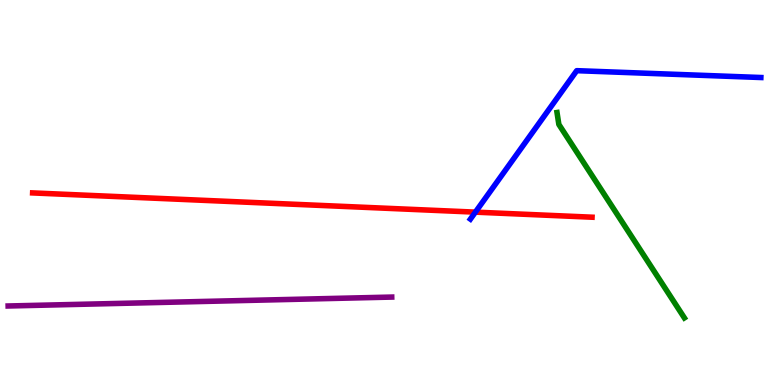[{'lines': ['blue', 'red'], 'intersections': [{'x': 6.13, 'y': 4.49}]}, {'lines': ['green', 'red'], 'intersections': []}, {'lines': ['purple', 'red'], 'intersections': []}, {'lines': ['blue', 'green'], 'intersections': []}, {'lines': ['blue', 'purple'], 'intersections': []}, {'lines': ['green', 'purple'], 'intersections': []}]